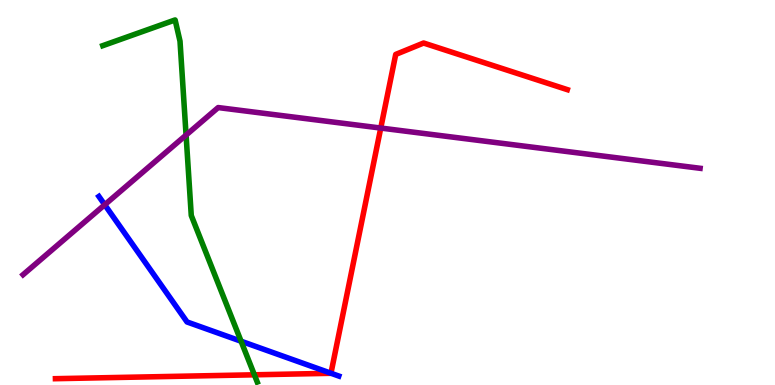[{'lines': ['blue', 'red'], 'intersections': [{'x': 4.27, 'y': 0.305}]}, {'lines': ['green', 'red'], 'intersections': [{'x': 3.28, 'y': 0.265}]}, {'lines': ['purple', 'red'], 'intersections': [{'x': 4.91, 'y': 6.67}]}, {'lines': ['blue', 'green'], 'intersections': [{'x': 3.11, 'y': 1.14}]}, {'lines': ['blue', 'purple'], 'intersections': [{'x': 1.35, 'y': 4.68}]}, {'lines': ['green', 'purple'], 'intersections': [{'x': 2.4, 'y': 6.49}]}]